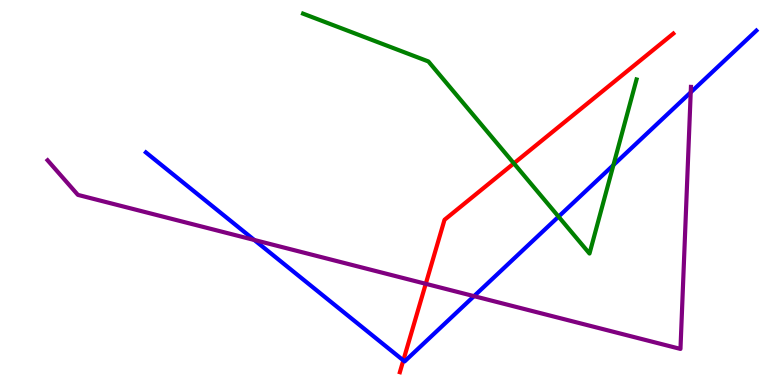[{'lines': ['blue', 'red'], 'intersections': [{'x': 5.2, 'y': 0.64}]}, {'lines': ['green', 'red'], 'intersections': [{'x': 6.63, 'y': 5.76}]}, {'lines': ['purple', 'red'], 'intersections': [{'x': 5.49, 'y': 2.63}]}, {'lines': ['blue', 'green'], 'intersections': [{'x': 7.21, 'y': 4.37}, {'x': 7.92, 'y': 5.71}]}, {'lines': ['blue', 'purple'], 'intersections': [{'x': 3.28, 'y': 3.77}, {'x': 6.12, 'y': 2.31}, {'x': 8.91, 'y': 7.6}]}, {'lines': ['green', 'purple'], 'intersections': []}]